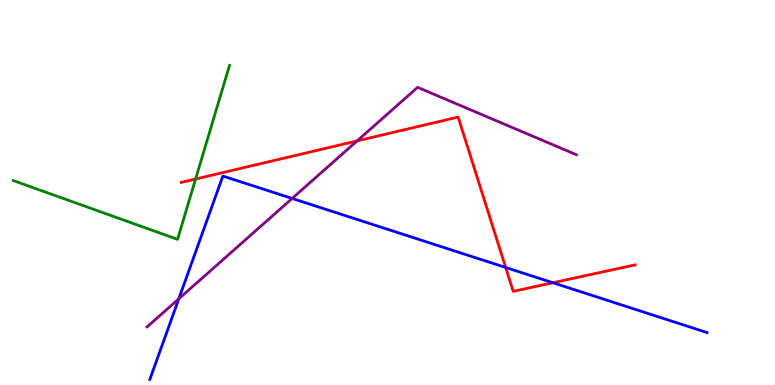[{'lines': ['blue', 'red'], 'intersections': [{'x': 6.52, 'y': 3.05}, {'x': 7.13, 'y': 2.66}]}, {'lines': ['green', 'red'], 'intersections': [{'x': 2.52, 'y': 5.35}]}, {'lines': ['purple', 'red'], 'intersections': [{'x': 4.61, 'y': 6.34}]}, {'lines': ['blue', 'green'], 'intersections': []}, {'lines': ['blue', 'purple'], 'intersections': [{'x': 2.31, 'y': 2.24}, {'x': 3.77, 'y': 4.85}]}, {'lines': ['green', 'purple'], 'intersections': []}]